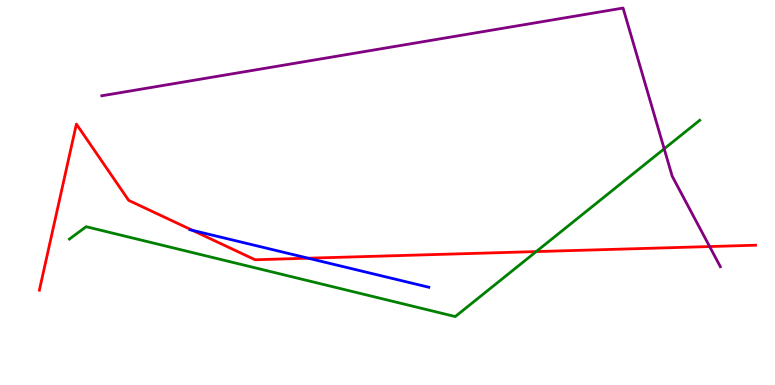[{'lines': ['blue', 'red'], 'intersections': [{'x': 2.48, 'y': 4.02}, {'x': 3.98, 'y': 3.29}]}, {'lines': ['green', 'red'], 'intersections': [{'x': 6.92, 'y': 3.47}]}, {'lines': ['purple', 'red'], 'intersections': [{'x': 9.16, 'y': 3.6}]}, {'lines': ['blue', 'green'], 'intersections': []}, {'lines': ['blue', 'purple'], 'intersections': []}, {'lines': ['green', 'purple'], 'intersections': [{'x': 8.57, 'y': 6.13}]}]